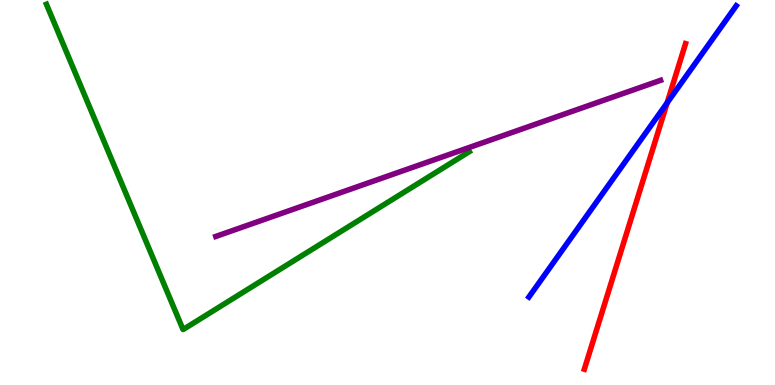[{'lines': ['blue', 'red'], 'intersections': [{'x': 8.61, 'y': 7.33}]}, {'lines': ['green', 'red'], 'intersections': []}, {'lines': ['purple', 'red'], 'intersections': []}, {'lines': ['blue', 'green'], 'intersections': []}, {'lines': ['blue', 'purple'], 'intersections': []}, {'lines': ['green', 'purple'], 'intersections': []}]